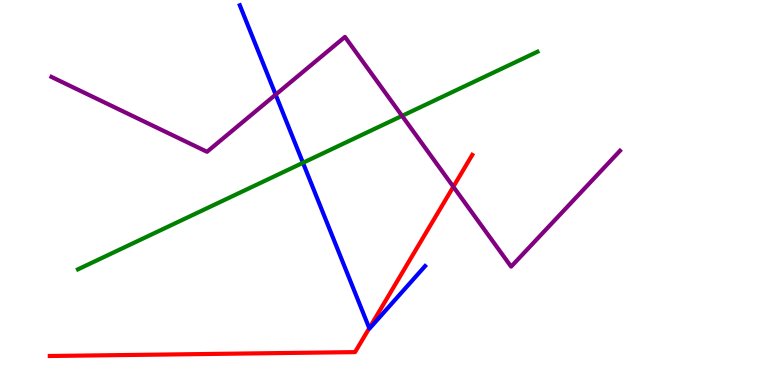[{'lines': ['blue', 'red'], 'intersections': [{'x': 4.76, 'y': 1.48}]}, {'lines': ['green', 'red'], 'intersections': []}, {'lines': ['purple', 'red'], 'intersections': [{'x': 5.85, 'y': 5.15}]}, {'lines': ['blue', 'green'], 'intersections': [{'x': 3.91, 'y': 5.77}]}, {'lines': ['blue', 'purple'], 'intersections': [{'x': 3.56, 'y': 7.54}]}, {'lines': ['green', 'purple'], 'intersections': [{'x': 5.19, 'y': 6.99}]}]